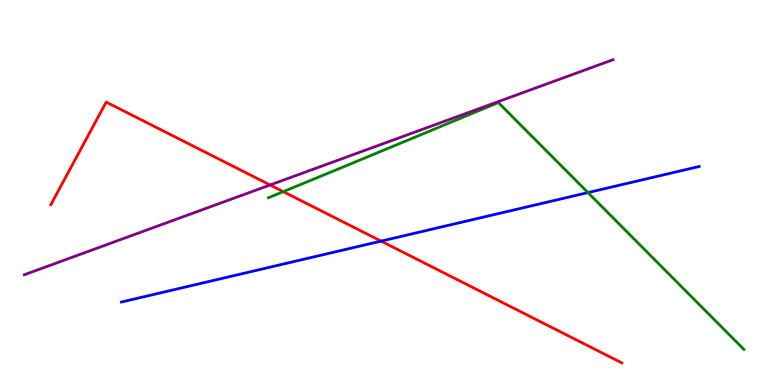[{'lines': ['blue', 'red'], 'intersections': [{'x': 4.92, 'y': 3.74}]}, {'lines': ['green', 'red'], 'intersections': [{'x': 3.66, 'y': 5.02}]}, {'lines': ['purple', 'red'], 'intersections': [{'x': 3.49, 'y': 5.2}]}, {'lines': ['blue', 'green'], 'intersections': [{'x': 7.59, 'y': 5.0}]}, {'lines': ['blue', 'purple'], 'intersections': []}, {'lines': ['green', 'purple'], 'intersections': []}]